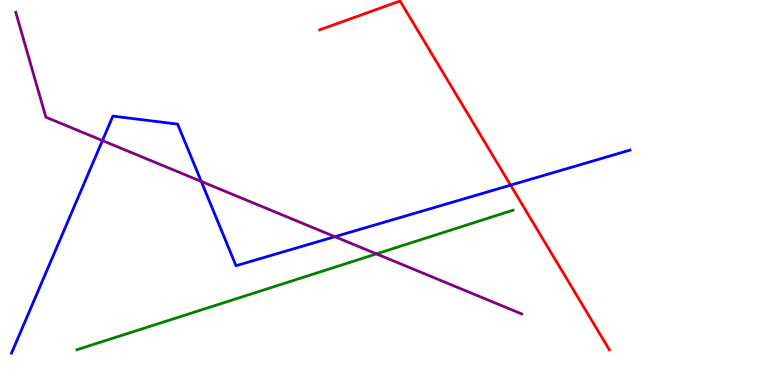[{'lines': ['blue', 'red'], 'intersections': [{'x': 6.59, 'y': 5.19}]}, {'lines': ['green', 'red'], 'intersections': []}, {'lines': ['purple', 'red'], 'intersections': []}, {'lines': ['blue', 'green'], 'intersections': []}, {'lines': ['blue', 'purple'], 'intersections': [{'x': 1.32, 'y': 6.35}, {'x': 2.6, 'y': 5.29}, {'x': 4.32, 'y': 3.85}]}, {'lines': ['green', 'purple'], 'intersections': [{'x': 4.86, 'y': 3.41}]}]